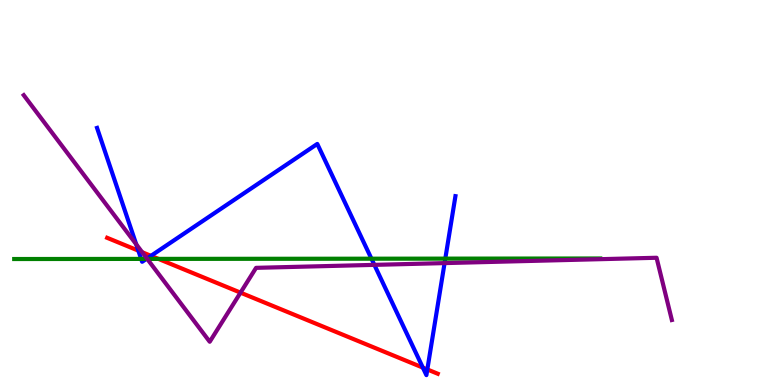[{'lines': ['blue', 'red'], 'intersections': [{'x': 1.79, 'y': 3.49}, {'x': 1.95, 'y': 3.35}, {'x': 5.46, 'y': 0.452}, {'x': 5.51, 'y': 0.404}]}, {'lines': ['green', 'red'], 'intersections': [{'x': 2.04, 'y': 3.28}]}, {'lines': ['purple', 'red'], 'intersections': [{'x': 1.83, 'y': 3.45}, {'x': 3.1, 'y': 2.4}]}, {'lines': ['blue', 'green'], 'intersections': [{'x': 1.82, 'y': 3.28}, {'x': 1.89, 'y': 3.28}, {'x': 4.79, 'y': 3.28}, {'x': 5.75, 'y': 3.28}]}, {'lines': ['blue', 'purple'], 'intersections': [{'x': 1.76, 'y': 3.65}, {'x': 1.9, 'y': 3.28}, {'x': 4.83, 'y': 3.12}, {'x': 5.74, 'y': 3.17}]}, {'lines': ['green', 'purple'], 'intersections': [{'x': 1.9, 'y': 3.28}]}]